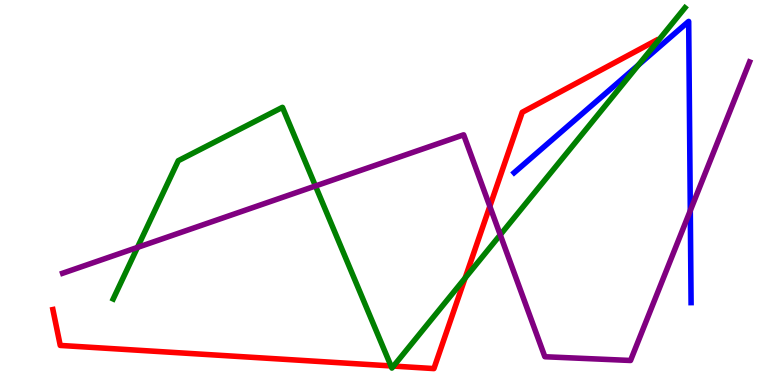[{'lines': ['blue', 'red'], 'intersections': []}, {'lines': ['green', 'red'], 'intersections': [{'x': 5.04, 'y': 0.495}, {'x': 5.08, 'y': 0.491}, {'x': 6.0, 'y': 2.78}]}, {'lines': ['purple', 'red'], 'intersections': [{'x': 6.32, 'y': 4.64}]}, {'lines': ['blue', 'green'], 'intersections': [{'x': 8.24, 'y': 8.31}]}, {'lines': ['blue', 'purple'], 'intersections': [{'x': 8.91, 'y': 4.53}]}, {'lines': ['green', 'purple'], 'intersections': [{'x': 1.77, 'y': 3.57}, {'x': 4.07, 'y': 5.17}, {'x': 6.45, 'y': 3.9}]}]